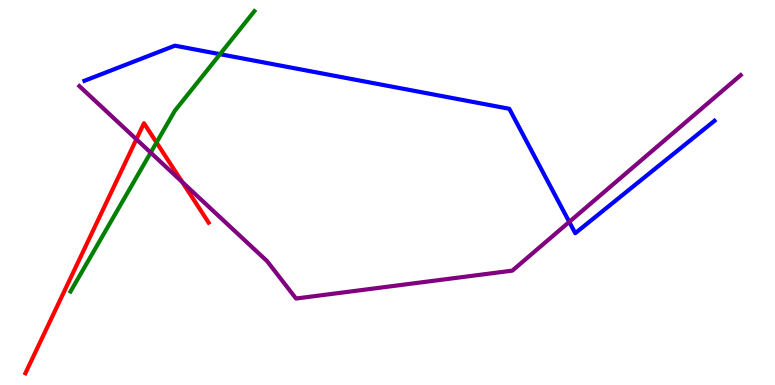[{'lines': ['blue', 'red'], 'intersections': []}, {'lines': ['green', 'red'], 'intersections': [{'x': 2.02, 'y': 6.3}]}, {'lines': ['purple', 'red'], 'intersections': [{'x': 1.76, 'y': 6.38}, {'x': 2.35, 'y': 5.27}]}, {'lines': ['blue', 'green'], 'intersections': [{'x': 2.84, 'y': 8.59}]}, {'lines': ['blue', 'purple'], 'intersections': [{'x': 7.35, 'y': 4.24}]}, {'lines': ['green', 'purple'], 'intersections': [{'x': 1.94, 'y': 6.04}]}]